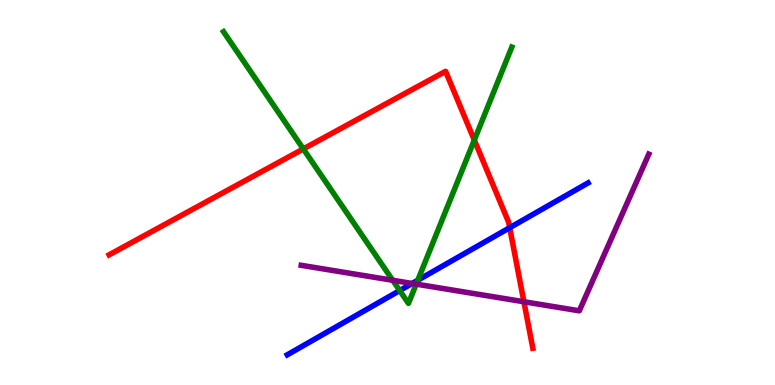[{'lines': ['blue', 'red'], 'intersections': [{'x': 6.58, 'y': 4.09}]}, {'lines': ['green', 'red'], 'intersections': [{'x': 3.91, 'y': 6.13}, {'x': 6.12, 'y': 6.36}]}, {'lines': ['purple', 'red'], 'intersections': [{'x': 6.76, 'y': 2.16}]}, {'lines': ['blue', 'green'], 'intersections': [{'x': 5.16, 'y': 2.45}, {'x': 5.39, 'y': 2.72}]}, {'lines': ['blue', 'purple'], 'intersections': [{'x': 5.32, 'y': 2.64}]}, {'lines': ['green', 'purple'], 'intersections': [{'x': 5.07, 'y': 2.72}, {'x': 5.37, 'y': 2.62}]}]